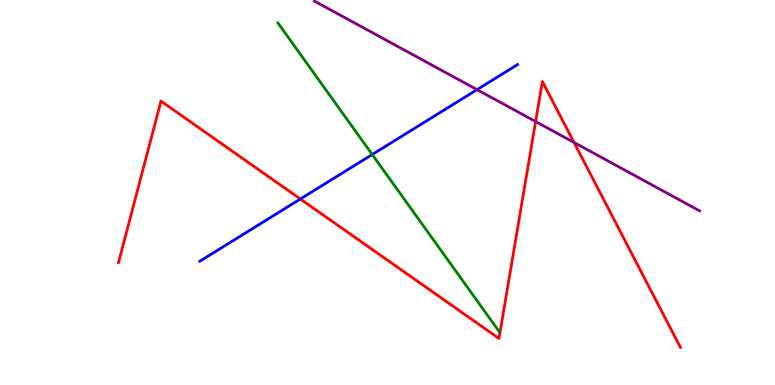[{'lines': ['blue', 'red'], 'intersections': [{'x': 3.88, 'y': 4.83}]}, {'lines': ['green', 'red'], 'intersections': []}, {'lines': ['purple', 'red'], 'intersections': [{'x': 6.91, 'y': 6.84}, {'x': 7.41, 'y': 6.3}]}, {'lines': ['blue', 'green'], 'intersections': [{'x': 4.8, 'y': 5.99}]}, {'lines': ['blue', 'purple'], 'intersections': [{'x': 6.16, 'y': 7.67}]}, {'lines': ['green', 'purple'], 'intersections': []}]